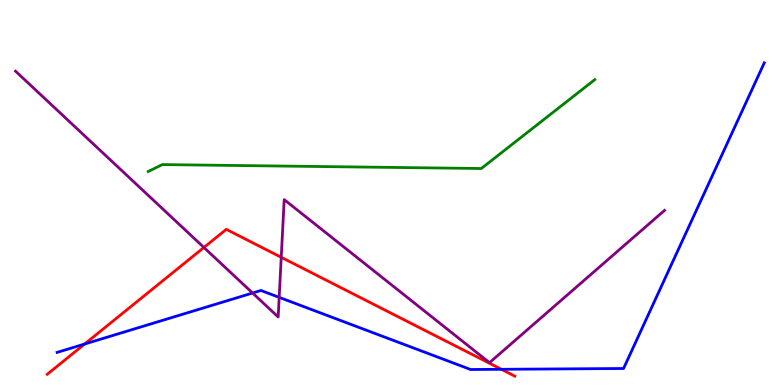[{'lines': ['blue', 'red'], 'intersections': [{'x': 1.09, 'y': 1.06}, {'x': 6.47, 'y': 0.408}]}, {'lines': ['green', 'red'], 'intersections': []}, {'lines': ['purple', 'red'], 'intersections': [{'x': 2.63, 'y': 3.57}, {'x': 3.63, 'y': 3.32}]}, {'lines': ['blue', 'green'], 'intersections': []}, {'lines': ['blue', 'purple'], 'intersections': [{'x': 3.26, 'y': 2.39}, {'x': 3.6, 'y': 2.28}]}, {'lines': ['green', 'purple'], 'intersections': []}]